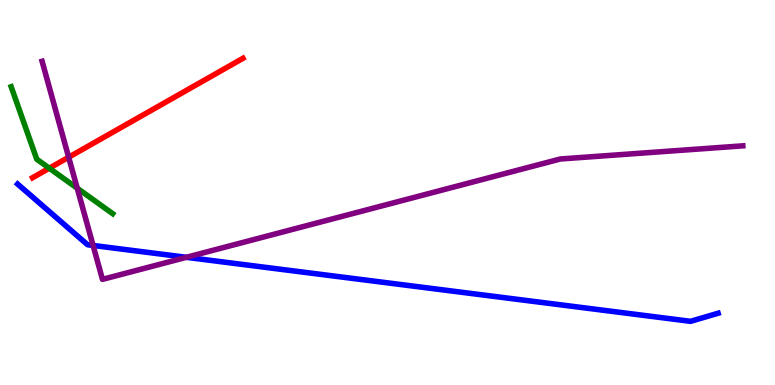[{'lines': ['blue', 'red'], 'intersections': []}, {'lines': ['green', 'red'], 'intersections': [{'x': 0.636, 'y': 5.63}]}, {'lines': ['purple', 'red'], 'intersections': [{'x': 0.886, 'y': 5.92}]}, {'lines': ['blue', 'green'], 'intersections': []}, {'lines': ['blue', 'purple'], 'intersections': [{'x': 1.2, 'y': 3.62}, {'x': 2.4, 'y': 3.32}]}, {'lines': ['green', 'purple'], 'intersections': [{'x': 0.997, 'y': 5.11}]}]